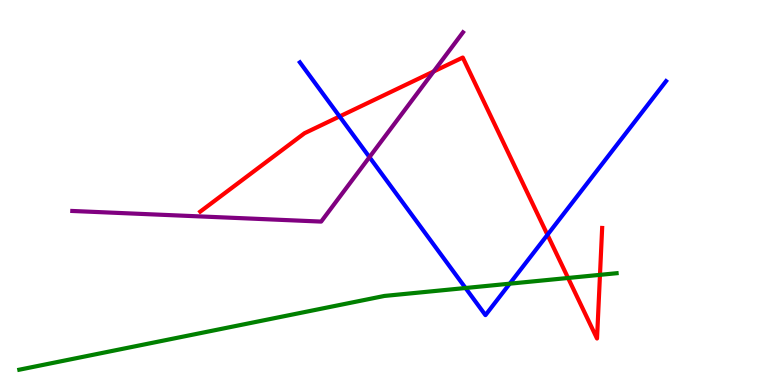[{'lines': ['blue', 'red'], 'intersections': [{'x': 4.38, 'y': 6.98}, {'x': 7.06, 'y': 3.9}]}, {'lines': ['green', 'red'], 'intersections': [{'x': 7.33, 'y': 2.78}, {'x': 7.74, 'y': 2.86}]}, {'lines': ['purple', 'red'], 'intersections': [{'x': 5.6, 'y': 8.14}]}, {'lines': ['blue', 'green'], 'intersections': [{'x': 6.01, 'y': 2.52}, {'x': 6.58, 'y': 2.63}]}, {'lines': ['blue', 'purple'], 'intersections': [{'x': 4.77, 'y': 5.92}]}, {'lines': ['green', 'purple'], 'intersections': []}]